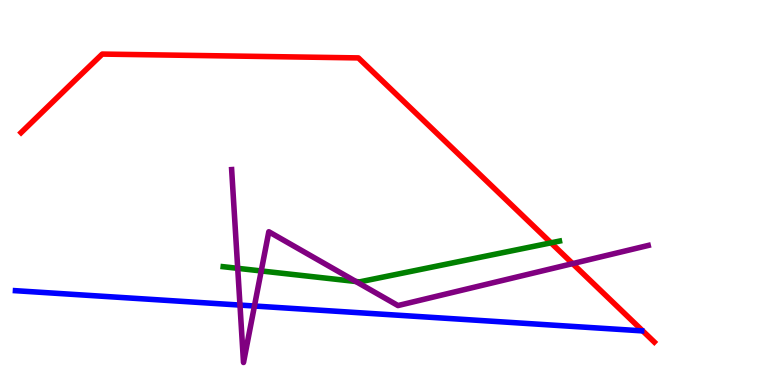[{'lines': ['blue', 'red'], 'intersections': []}, {'lines': ['green', 'red'], 'intersections': [{'x': 7.11, 'y': 3.69}]}, {'lines': ['purple', 'red'], 'intersections': [{'x': 7.39, 'y': 3.15}]}, {'lines': ['blue', 'green'], 'intersections': []}, {'lines': ['blue', 'purple'], 'intersections': [{'x': 3.1, 'y': 2.08}, {'x': 3.28, 'y': 2.05}]}, {'lines': ['green', 'purple'], 'intersections': [{'x': 3.07, 'y': 3.03}, {'x': 3.37, 'y': 2.96}, {'x': 4.59, 'y': 2.69}]}]